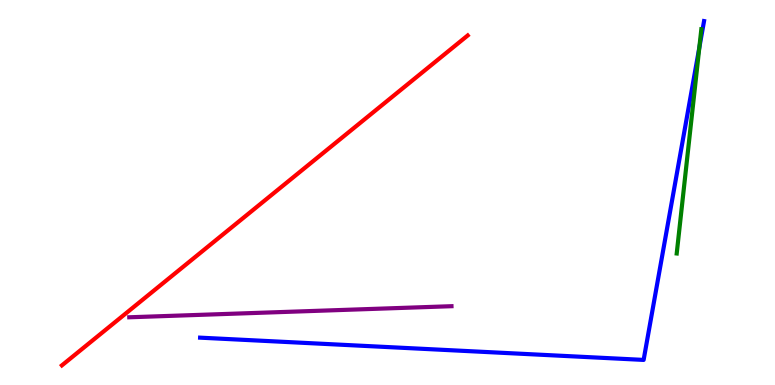[{'lines': ['blue', 'red'], 'intersections': []}, {'lines': ['green', 'red'], 'intersections': []}, {'lines': ['purple', 'red'], 'intersections': []}, {'lines': ['blue', 'green'], 'intersections': [{'x': 9.02, 'y': 8.76}]}, {'lines': ['blue', 'purple'], 'intersections': []}, {'lines': ['green', 'purple'], 'intersections': []}]